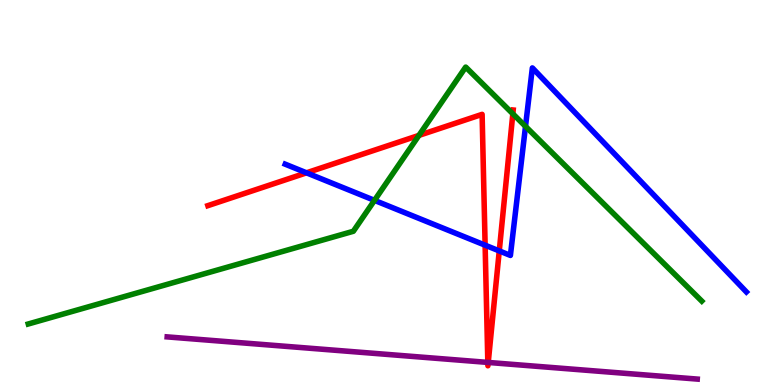[{'lines': ['blue', 'red'], 'intersections': [{'x': 3.95, 'y': 5.51}, {'x': 6.26, 'y': 3.63}, {'x': 6.44, 'y': 3.48}]}, {'lines': ['green', 'red'], 'intersections': [{'x': 5.41, 'y': 6.48}, {'x': 6.62, 'y': 7.04}]}, {'lines': ['purple', 'red'], 'intersections': [{'x': 6.29, 'y': 0.587}, {'x': 6.3, 'y': 0.586}]}, {'lines': ['blue', 'green'], 'intersections': [{'x': 4.83, 'y': 4.8}, {'x': 6.78, 'y': 6.72}]}, {'lines': ['blue', 'purple'], 'intersections': []}, {'lines': ['green', 'purple'], 'intersections': []}]